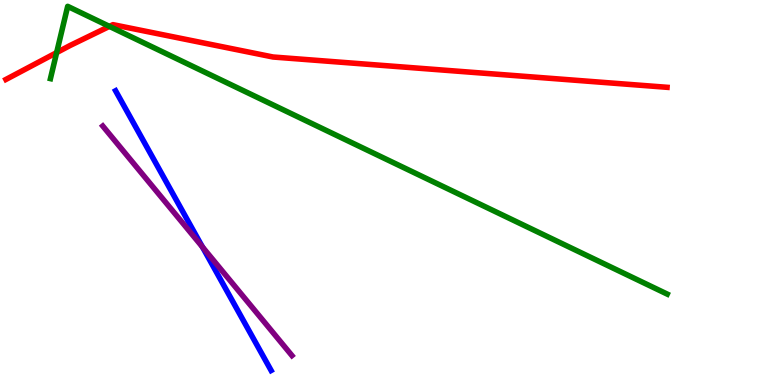[{'lines': ['blue', 'red'], 'intersections': []}, {'lines': ['green', 'red'], 'intersections': [{'x': 0.731, 'y': 8.63}, {'x': 1.41, 'y': 9.31}]}, {'lines': ['purple', 'red'], 'intersections': []}, {'lines': ['blue', 'green'], 'intersections': []}, {'lines': ['blue', 'purple'], 'intersections': [{'x': 2.61, 'y': 3.59}]}, {'lines': ['green', 'purple'], 'intersections': []}]